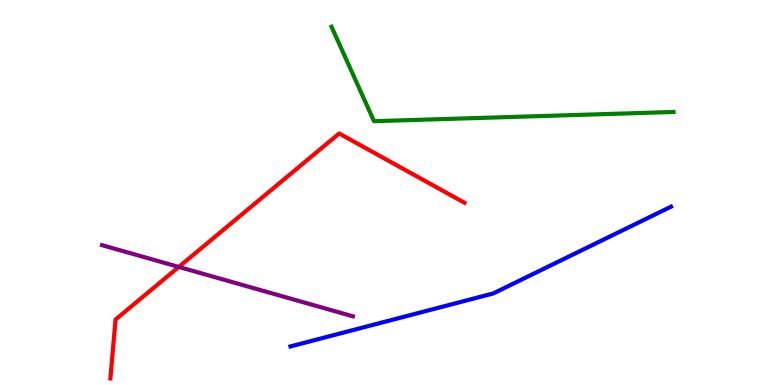[{'lines': ['blue', 'red'], 'intersections': []}, {'lines': ['green', 'red'], 'intersections': []}, {'lines': ['purple', 'red'], 'intersections': [{'x': 2.31, 'y': 3.07}]}, {'lines': ['blue', 'green'], 'intersections': []}, {'lines': ['blue', 'purple'], 'intersections': []}, {'lines': ['green', 'purple'], 'intersections': []}]